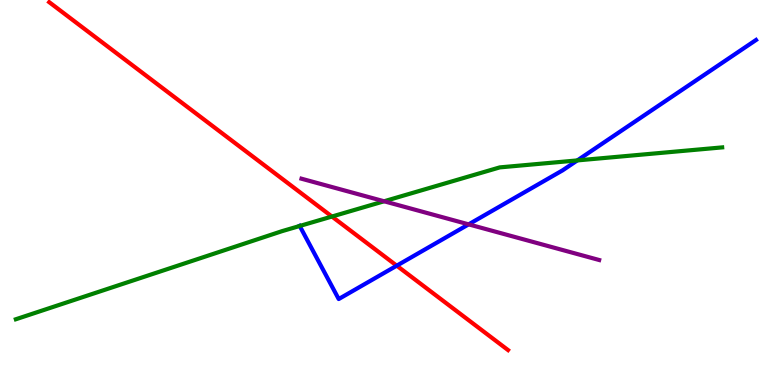[{'lines': ['blue', 'red'], 'intersections': [{'x': 5.12, 'y': 3.1}]}, {'lines': ['green', 'red'], 'intersections': [{'x': 4.28, 'y': 4.38}]}, {'lines': ['purple', 'red'], 'intersections': []}, {'lines': ['blue', 'green'], 'intersections': [{'x': 3.87, 'y': 4.13}, {'x': 7.45, 'y': 5.83}]}, {'lines': ['blue', 'purple'], 'intersections': [{'x': 6.05, 'y': 4.17}]}, {'lines': ['green', 'purple'], 'intersections': [{'x': 4.96, 'y': 4.77}]}]